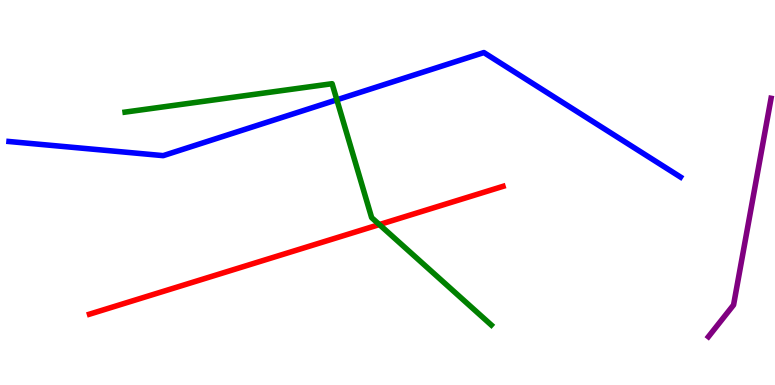[{'lines': ['blue', 'red'], 'intersections': []}, {'lines': ['green', 'red'], 'intersections': [{'x': 4.9, 'y': 4.17}]}, {'lines': ['purple', 'red'], 'intersections': []}, {'lines': ['blue', 'green'], 'intersections': [{'x': 4.35, 'y': 7.41}]}, {'lines': ['blue', 'purple'], 'intersections': []}, {'lines': ['green', 'purple'], 'intersections': []}]